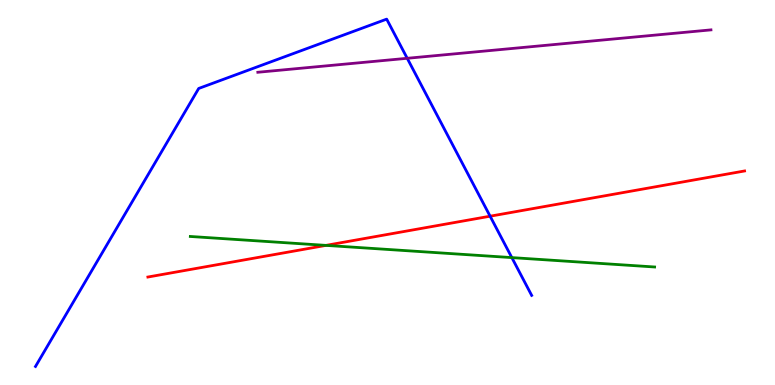[{'lines': ['blue', 'red'], 'intersections': [{'x': 6.32, 'y': 4.38}]}, {'lines': ['green', 'red'], 'intersections': [{'x': 4.21, 'y': 3.63}]}, {'lines': ['purple', 'red'], 'intersections': []}, {'lines': ['blue', 'green'], 'intersections': [{'x': 6.6, 'y': 3.31}]}, {'lines': ['blue', 'purple'], 'intersections': [{'x': 5.25, 'y': 8.49}]}, {'lines': ['green', 'purple'], 'intersections': []}]